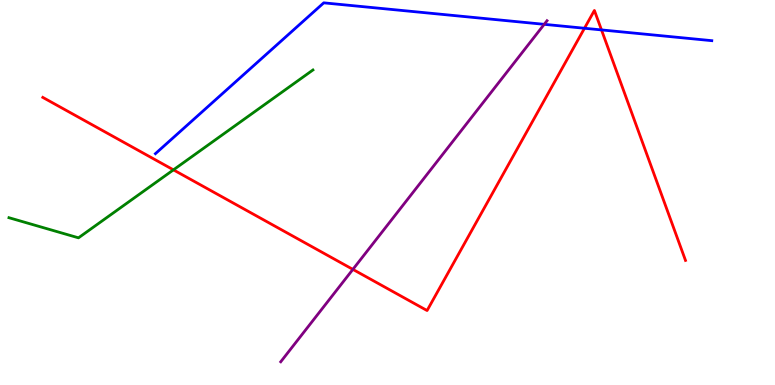[{'lines': ['blue', 'red'], 'intersections': [{'x': 7.54, 'y': 9.27}, {'x': 7.76, 'y': 9.22}]}, {'lines': ['green', 'red'], 'intersections': [{'x': 2.24, 'y': 5.59}]}, {'lines': ['purple', 'red'], 'intersections': [{'x': 4.55, 'y': 3.0}]}, {'lines': ['blue', 'green'], 'intersections': []}, {'lines': ['blue', 'purple'], 'intersections': [{'x': 7.02, 'y': 9.37}]}, {'lines': ['green', 'purple'], 'intersections': []}]